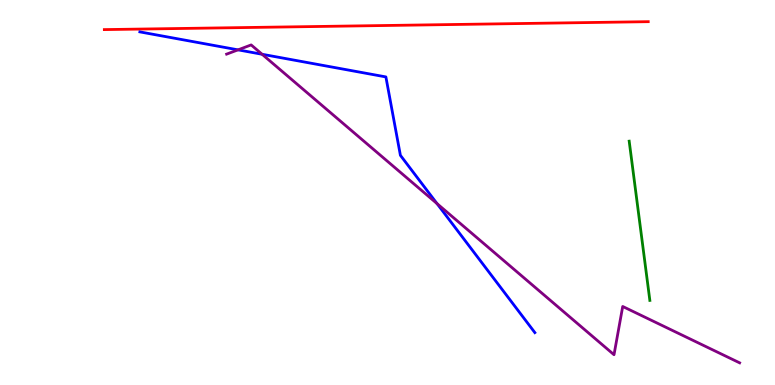[{'lines': ['blue', 'red'], 'intersections': []}, {'lines': ['green', 'red'], 'intersections': []}, {'lines': ['purple', 'red'], 'intersections': []}, {'lines': ['blue', 'green'], 'intersections': []}, {'lines': ['blue', 'purple'], 'intersections': [{'x': 3.07, 'y': 8.71}, {'x': 3.38, 'y': 8.59}, {'x': 5.64, 'y': 4.71}]}, {'lines': ['green', 'purple'], 'intersections': []}]